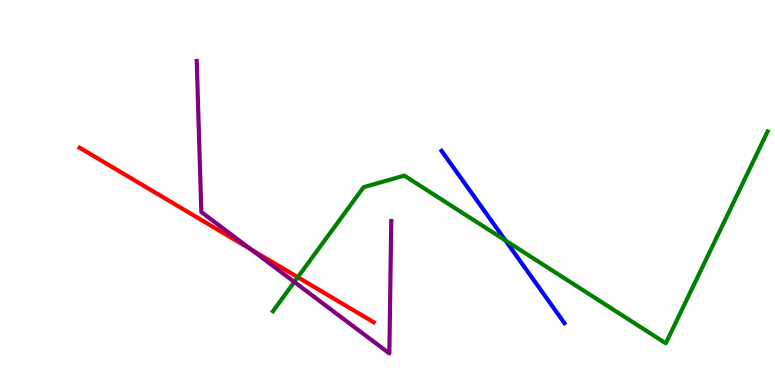[{'lines': ['blue', 'red'], 'intersections': []}, {'lines': ['green', 'red'], 'intersections': [{'x': 3.84, 'y': 2.8}]}, {'lines': ['purple', 'red'], 'intersections': [{'x': 3.24, 'y': 3.52}]}, {'lines': ['blue', 'green'], 'intersections': [{'x': 6.52, 'y': 3.75}]}, {'lines': ['blue', 'purple'], 'intersections': []}, {'lines': ['green', 'purple'], 'intersections': [{'x': 3.8, 'y': 2.68}]}]